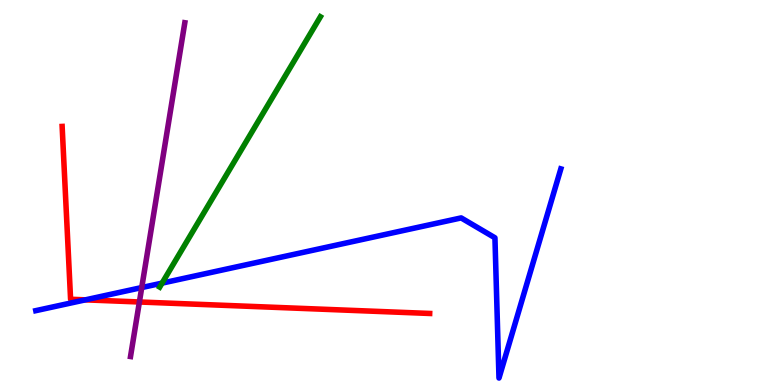[{'lines': ['blue', 'red'], 'intersections': [{'x': 1.1, 'y': 2.21}]}, {'lines': ['green', 'red'], 'intersections': []}, {'lines': ['purple', 'red'], 'intersections': [{'x': 1.8, 'y': 2.16}]}, {'lines': ['blue', 'green'], 'intersections': [{'x': 2.09, 'y': 2.65}]}, {'lines': ['blue', 'purple'], 'intersections': [{'x': 1.83, 'y': 2.53}]}, {'lines': ['green', 'purple'], 'intersections': []}]